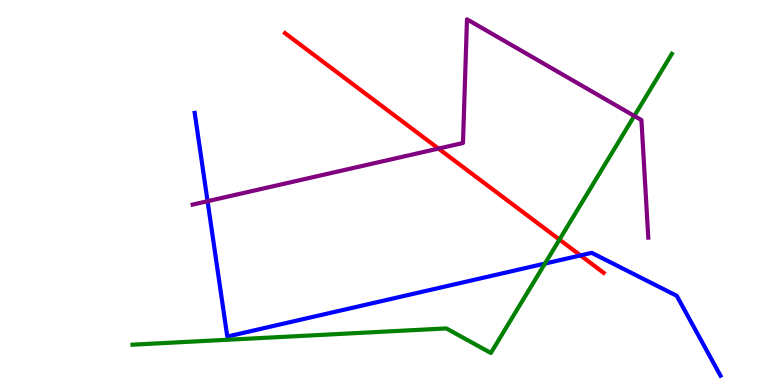[{'lines': ['blue', 'red'], 'intersections': [{'x': 7.49, 'y': 3.37}]}, {'lines': ['green', 'red'], 'intersections': [{'x': 7.22, 'y': 3.78}]}, {'lines': ['purple', 'red'], 'intersections': [{'x': 5.66, 'y': 6.14}]}, {'lines': ['blue', 'green'], 'intersections': [{'x': 7.03, 'y': 3.15}]}, {'lines': ['blue', 'purple'], 'intersections': [{'x': 2.68, 'y': 4.77}]}, {'lines': ['green', 'purple'], 'intersections': [{'x': 8.18, 'y': 6.99}]}]